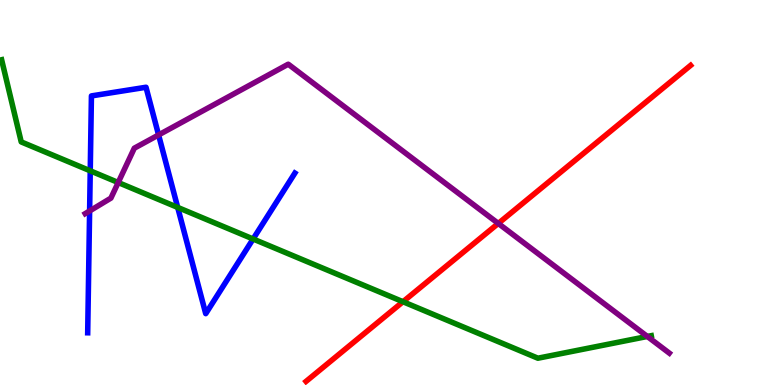[{'lines': ['blue', 'red'], 'intersections': []}, {'lines': ['green', 'red'], 'intersections': [{'x': 5.2, 'y': 2.16}]}, {'lines': ['purple', 'red'], 'intersections': [{'x': 6.43, 'y': 4.2}]}, {'lines': ['blue', 'green'], 'intersections': [{'x': 1.16, 'y': 5.56}, {'x': 2.29, 'y': 4.61}, {'x': 3.27, 'y': 3.79}]}, {'lines': ['blue', 'purple'], 'intersections': [{'x': 1.16, 'y': 4.52}, {'x': 2.05, 'y': 6.5}]}, {'lines': ['green', 'purple'], 'intersections': [{'x': 1.53, 'y': 5.26}, {'x': 8.35, 'y': 1.26}]}]